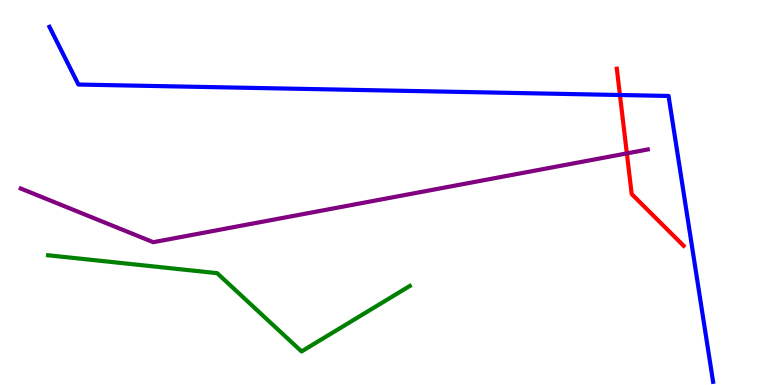[{'lines': ['blue', 'red'], 'intersections': [{'x': 8.0, 'y': 7.53}]}, {'lines': ['green', 'red'], 'intersections': []}, {'lines': ['purple', 'red'], 'intersections': [{'x': 8.09, 'y': 6.02}]}, {'lines': ['blue', 'green'], 'intersections': []}, {'lines': ['blue', 'purple'], 'intersections': []}, {'lines': ['green', 'purple'], 'intersections': []}]